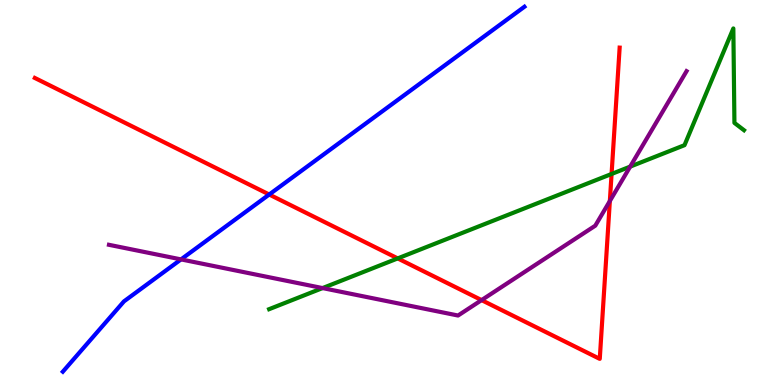[{'lines': ['blue', 'red'], 'intersections': [{'x': 3.47, 'y': 4.95}]}, {'lines': ['green', 'red'], 'intersections': [{'x': 5.13, 'y': 3.29}, {'x': 7.89, 'y': 5.48}]}, {'lines': ['purple', 'red'], 'intersections': [{'x': 6.21, 'y': 2.2}, {'x': 7.87, 'y': 4.78}]}, {'lines': ['blue', 'green'], 'intersections': []}, {'lines': ['blue', 'purple'], 'intersections': [{'x': 2.34, 'y': 3.26}]}, {'lines': ['green', 'purple'], 'intersections': [{'x': 4.16, 'y': 2.52}, {'x': 8.13, 'y': 5.67}]}]